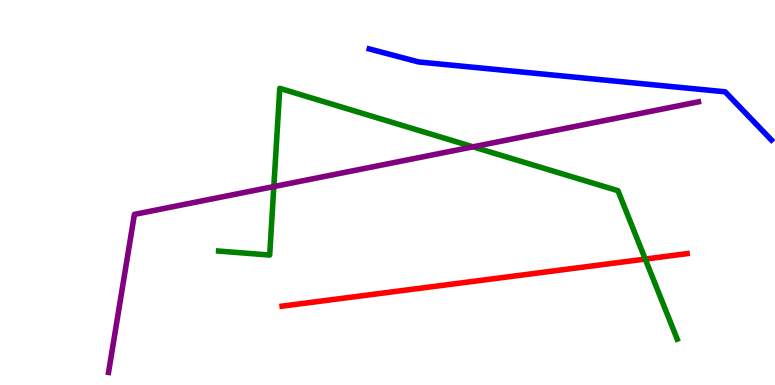[{'lines': ['blue', 'red'], 'intersections': []}, {'lines': ['green', 'red'], 'intersections': [{'x': 8.33, 'y': 3.27}]}, {'lines': ['purple', 'red'], 'intersections': []}, {'lines': ['blue', 'green'], 'intersections': []}, {'lines': ['blue', 'purple'], 'intersections': []}, {'lines': ['green', 'purple'], 'intersections': [{'x': 3.53, 'y': 5.15}, {'x': 6.1, 'y': 6.19}]}]